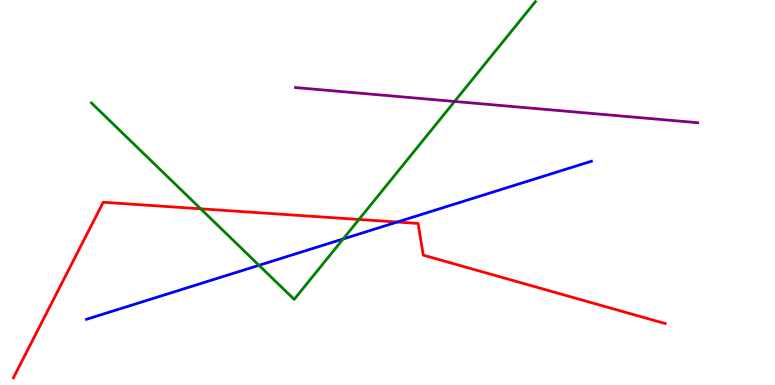[{'lines': ['blue', 'red'], 'intersections': [{'x': 5.13, 'y': 4.23}]}, {'lines': ['green', 'red'], 'intersections': [{'x': 2.59, 'y': 4.58}, {'x': 4.63, 'y': 4.3}]}, {'lines': ['purple', 'red'], 'intersections': []}, {'lines': ['blue', 'green'], 'intersections': [{'x': 3.34, 'y': 3.11}, {'x': 4.43, 'y': 3.79}]}, {'lines': ['blue', 'purple'], 'intersections': []}, {'lines': ['green', 'purple'], 'intersections': [{'x': 5.87, 'y': 7.36}]}]